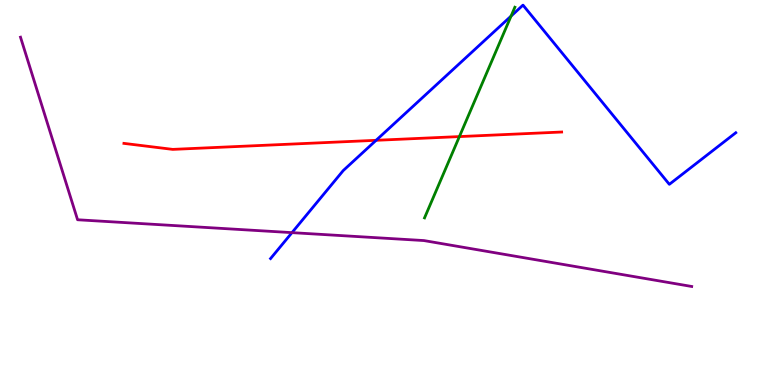[{'lines': ['blue', 'red'], 'intersections': [{'x': 4.85, 'y': 6.36}]}, {'lines': ['green', 'red'], 'intersections': [{'x': 5.93, 'y': 6.45}]}, {'lines': ['purple', 'red'], 'intersections': []}, {'lines': ['blue', 'green'], 'intersections': [{'x': 6.59, 'y': 9.58}]}, {'lines': ['blue', 'purple'], 'intersections': [{'x': 3.77, 'y': 3.96}]}, {'lines': ['green', 'purple'], 'intersections': []}]